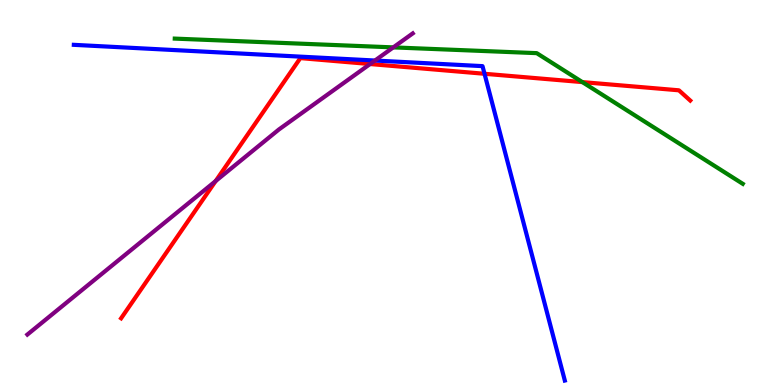[{'lines': ['blue', 'red'], 'intersections': [{'x': 6.25, 'y': 8.08}]}, {'lines': ['green', 'red'], 'intersections': [{'x': 7.51, 'y': 7.87}]}, {'lines': ['purple', 'red'], 'intersections': [{'x': 2.78, 'y': 5.3}, {'x': 4.78, 'y': 8.34}]}, {'lines': ['blue', 'green'], 'intersections': []}, {'lines': ['blue', 'purple'], 'intersections': [{'x': 4.84, 'y': 8.43}]}, {'lines': ['green', 'purple'], 'intersections': [{'x': 5.07, 'y': 8.77}]}]